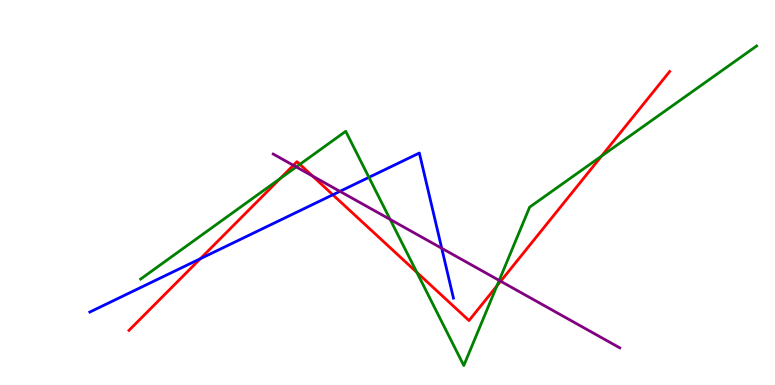[{'lines': ['blue', 'red'], 'intersections': [{'x': 2.58, 'y': 3.28}, {'x': 4.29, 'y': 4.94}]}, {'lines': ['green', 'red'], 'intersections': [{'x': 3.61, 'y': 5.36}, {'x': 3.87, 'y': 5.73}, {'x': 5.38, 'y': 2.93}, {'x': 6.41, 'y': 2.57}, {'x': 7.76, 'y': 5.95}]}, {'lines': ['purple', 'red'], 'intersections': [{'x': 3.79, 'y': 5.71}, {'x': 4.03, 'y': 5.43}, {'x': 6.46, 'y': 2.69}]}, {'lines': ['blue', 'green'], 'intersections': [{'x': 4.76, 'y': 5.39}]}, {'lines': ['blue', 'purple'], 'intersections': [{'x': 4.39, 'y': 5.03}, {'x': 5.7, 'y': 3.55}]}, {'lines': ['green', 'purple'], 'intersections': [{'x': 3.82, 'y': 5.66}, {'x': 5.03, 'y': 4.3}, {'x': 6.44, 'y': 2.72}]}]